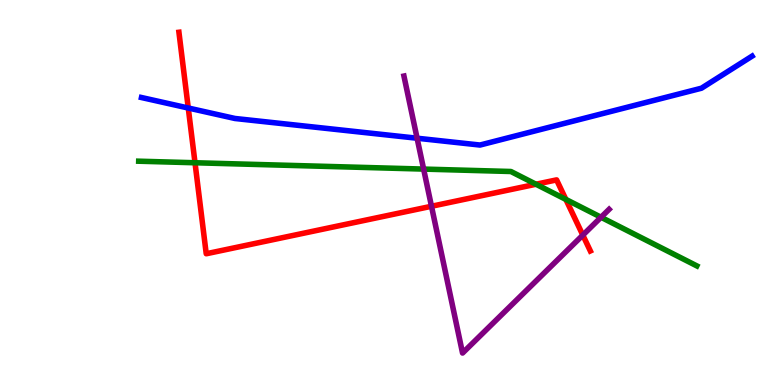[{'lines': ['blue', 'red'], 'intersections': [{'x': 2.43, 'y': 7.19}]}, {'lines': ['green', 'red'], 'intersections': [{'x': 2.52, 'y': 5.77}, {'x': 6.92, 'y': 5.21}, {'x': 7.3, 'y': 4.82}]}, {'lines': ['purple', 'red'], 'intersections': [{'x': 5.57, 'y': 4.64}, {'x': 7.52, 'y': 3.89}]}, {'lines': ['blue', 'green'], 'intersections': []}, {'lines': ['blue', 'purple'], 'intersections': [{'x': 5.38, 'y': 6.41}]}, {'lines': ['green', 'purple'], 'intersections': [{'x': 5.47, 'y': 5.61}, {'x': 7.76, 'y': 4.36}]}]